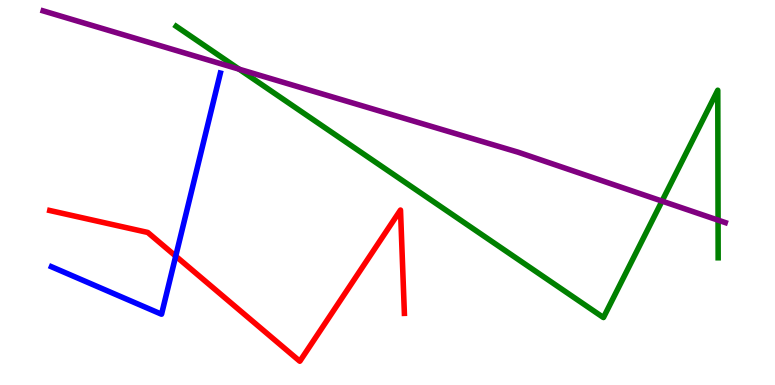[{'lines': ['blue', 'red'], 'intersections': [{'x': 2.27, 'y': 3.35}]}, {'lines': ['green', 'red'], 'intersections': []}, {'lines': ['purple', 'red'], 'intersections': []}, {'lines': ['blue', 'green'], 'intersections': []}, {'lines': ['blue', 'purple'], 'intersections': []}, {'lines': ['green', 'purple'], 'intersections': [{'x': 3.09, 'y': 8.2}, {'x': 8.54, 'y': 4.78}, {'x': 9.27, 'y': 4.28}]}]